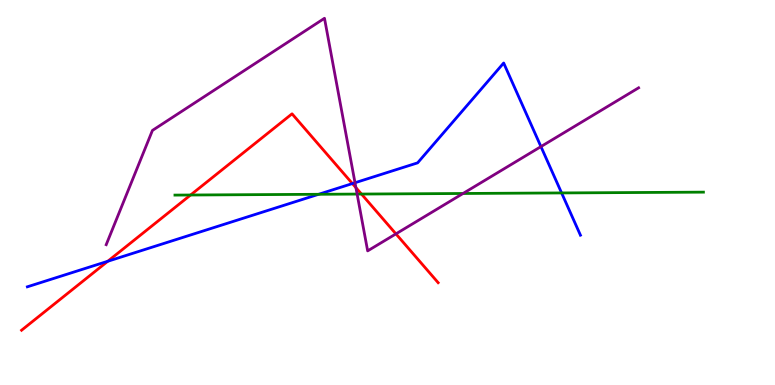[{'lines': ['blue', 'red'], 'intersections': [{'x': 1.39, 'y': 3.21}, {'x': 4.55, 'y': 5.23}]}, {'lines': ['green', 'red'], 'intersections': [{'x': 2.46, 'y': 4.93}, {'x': 4.66, 'y': 4.96}]}, {'lines': ['purple', 'red'], 'intersections': [{'x': 4.59, 'y': 5.13}, {'x': 5.11, 'y': 3.93}]}, {'lines': ['blue', 'green'], 'intersections': [{'x': 4.11, 'y': 4.95}, {'x': 7.25, 'y': 4.99}]}, {'lines': ['blue', 'purple'], 'intersections': [{'x': 4.58, 'y': 5.25}, {'x': 6.98, 'y': 6.19}]}, {'lines': ['green', 'purple'], 'intersections': [{'x': 4.61, 'y': 4.96}, {'x': 5.97, 'y': 4.97}]}]